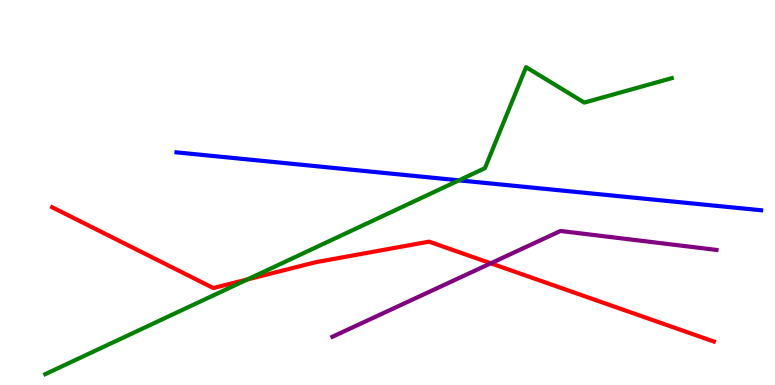[{'lines': ['blue', 'red'], 'intersections': []}, {'lines': ['green', 'red'], 'intersections': [{'x': 3.19, 'y': 2.74}]}, {'lines': ['purple', 'red'], 'intersections': [{'x': 6.33, 'y': 3.16}]}, {'lines': ['blue', 'green'], 'intersections': [{'x': 5.92, 'y': 5.32}]}, {'lines': ['blue', 'purple'], 'intersections': []}, {'lines': ['green', 'purple'], 'intersections': []}]